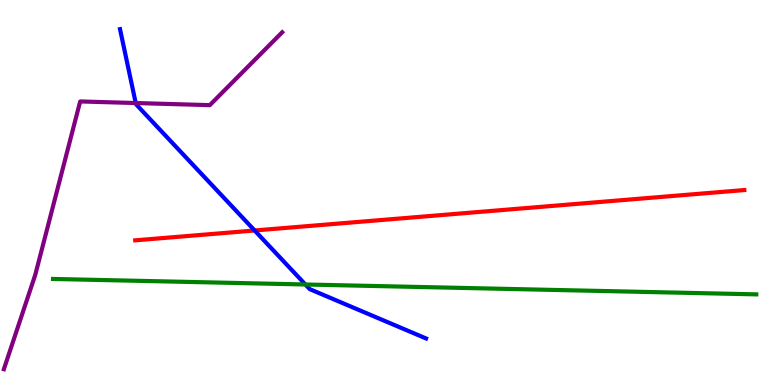[{'lines': ['blue', 'red'], 'intersections': [{'x': 3.29, 'y': 4.01}]}, {'lines': ['green', 'red'], 'intersections': []}, {'lines': ['purple', 'red'], 'intersections': []}, {'lines': ['blue', 'green'], 'intersections': [{'x': 3.94, 'y': 2.61}]}, {'lines': ['blue', 'purple'], 'intersections': [{'x': 1.75, 'y': 7.32}]}, {'lines': ['green', 'purple'], 'intersections': []}]